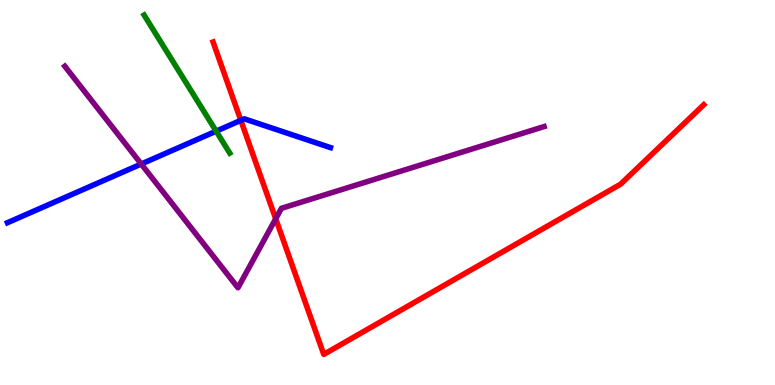[{'lines': ['blue', 'red'], 'intersections': [{'x': 3.11, 'y': 6.87}]}, {'lines': ['green', 'red'], 'intersections': []}, {'lines': ['purple', 'red'], 'intersections': [{'x': 3.56, 'y': 4.32}]}, {'lines': ['blue', 'green'], 'intersections': [{'x': 2.79, 'y': 6.59}]}, {'lines': ['blue', 'purple'], 'intersections': [{'x': 1.82, 'y': 5.74}]}, {'lines': ['green', 'purple'], 'intersections': []}]